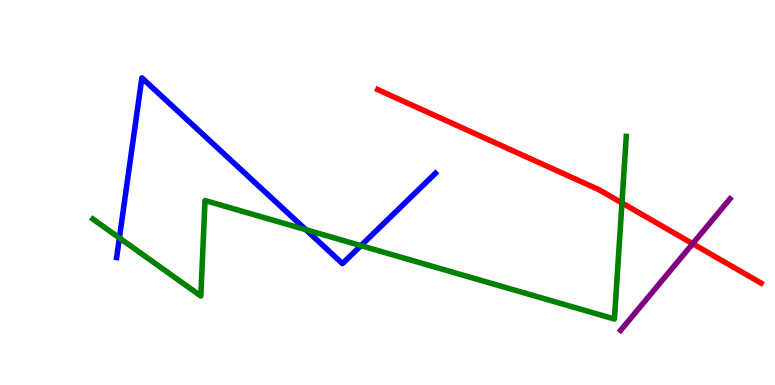[{'lines': ['blue', 'red'], 'intersections': []}, {'lines': ['green', 'red'], 'intersections': [{'x': 8.03, 'y': 4.73}]}, {'lines': ['purple', 'red'], 'intersections': [{'x': 8.94, 'y': 3.67}]}, {'lines': ['blue', 'green'], 'intersections': [{'x': 1.54, 'y': 3.82}, {'x': 3.95, 'y': 4.03}, {'x': 4.66, 'y': 3.62}]}, {'lines': ['blue', 'purple'], 'intersections': []}, {'lines': ['green', 'purple'], 'intersections': []}]